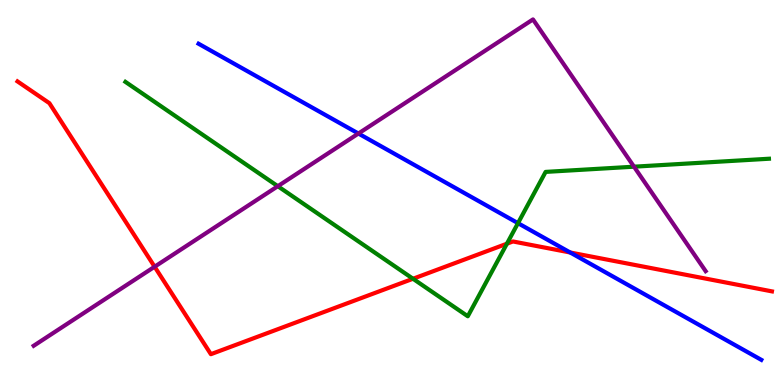[{'lines': ['blue', 'red'], 'intersections': [{'x': 7.36, 'y': 3.44}]}, {'lines': ['green', 'red'], 'intersections': [{'x': 5.33, 'y': 2.76}, {'x': 6.54, 'y': 3.67}]}, {'lines': ['purple', 'red'], 'intersections': [{'x': 2.0, 'y': 3.07}]}, {'lines': ['blue', 'green'], 'intersections': [{'x': 6.68, 'y': 4.2}]}, {'lines': ['blue', 'purple'], 'intersections': [{'x': 4.62, 'y': 6.53}]}, {'lines': ['green', 'purple'], 'intersections': [{'x': 3.58, 'y': 5.16}, {'x': 8.18, 'y': 5.67}]}]